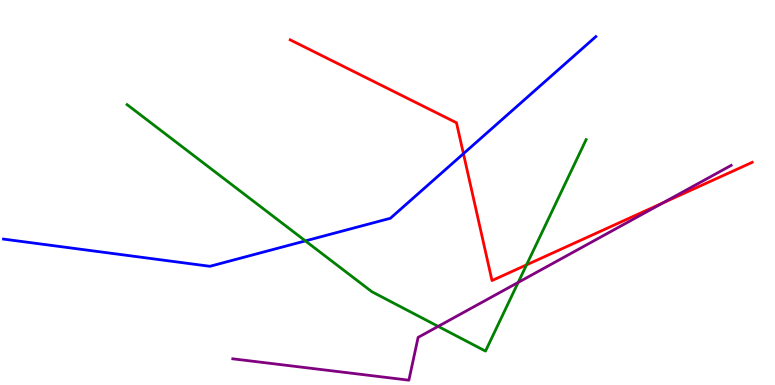[{'lines': ['blue', 'red'], 'intersections': [{'x': 5.98, 'y': 6.01}]}, {'lines': ['green', 'red'], 'intersections': [{'x': 6.79, 'y': 3.12}]}, {'lines': ['purple', 'red'], 'intersections': [{'x': 8.55, 'y': 4.73}]}, {'lines': ['blue', 'green'], 'intersections': [{'x': 3.94, 'y': 3.74}]}, {'lines': ['blue', 'purple'], 'intersections': []}, {'lines': ['green', 'purple'], 'intersections': [{'x': 5.65, 'y': 1.52}, {'x': 6.69, 'y': 2.66}]}]